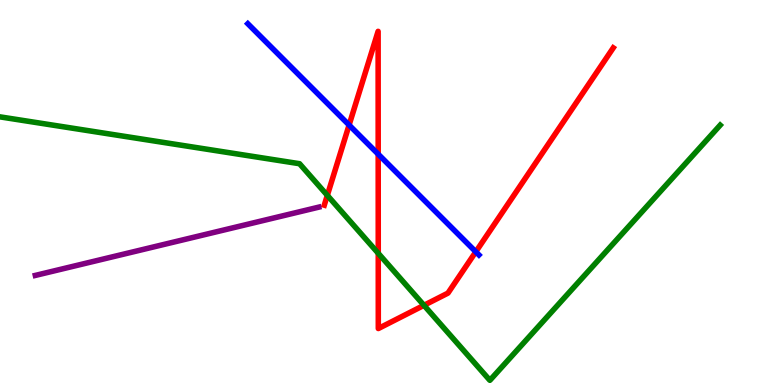[{'lines': ['blue', 'red'], 'intersections': [{'x': 4.5, 'y': 6.75}, {'x': 4.88, 'y': 6.0}, {'x': 6.14, 'y': 3.46}]}, {'lines': ['green', 'red'], 'intersections': [{'x': 4.22, 'y': 4.93}, {'x': 4.88, 'y': 3.42}, {'x': 5.47, 'y': 2.07}]}, {'lines': ['purple', 'red'], 'intersections': []}, {'lines': ['blue', 'green'], 'intersections': []}, {'lines': ['blue', 'purple'], 'intersections': []}, {'lines': ['green', 'purple'], 'intersections': []}]